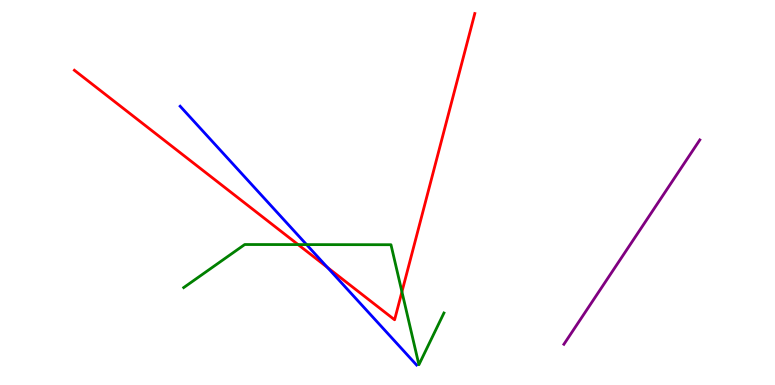[{'lines': ['blue', 'red'], 'intersections': [{'x': 4.22, 'y': 3.05}]}, {'lines': ['green', 'red'], 'intersections': [{'x': 3.85, 'y': 3.65}, {'x': 5.19, 'y': 2.42}]}, {'lines': ['purple', 'red'], 'intersections': []}, {'lines': ['blue', 'green'], 'intersections': [{'x': 3.96, 'y': 3.65}]}, {'lines': ['blue', 'purple'], 'intersections': []}, {'lines': ['green', 'purple'], 'intersections': []}]